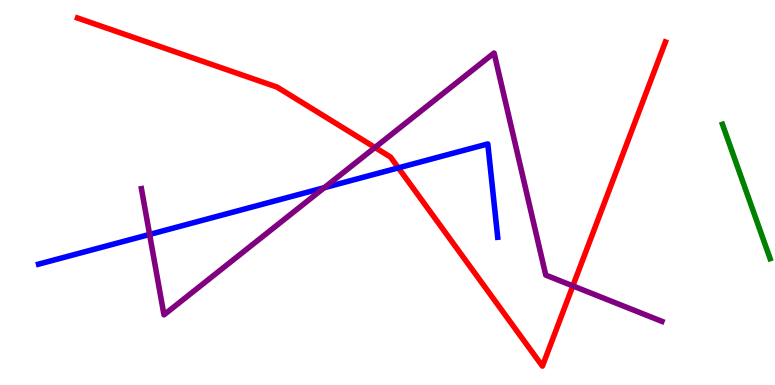[{'lines': ['blue', 'red'], 'intersections': [{'x': 5.14, 'y': 5.64}]}, {'lines': ['green', 'red'], 'intersections': []}, {'lines': ['purple', 'red'], 'intersections': [{'x': 4.84, 'y': 6.17}, {'x': 7.39, 'y': 2.57}]}, {'lines': ['blue', 'green'], 'intersections': []}, {'lines': ['blue', 'purple'], 'intersections': [{'x': 1.93, 'y': 3.91}, {'x': 4.18, 'y': 5.12}]}, {'lines': ['green', 'purple'], 'intersections': []}]